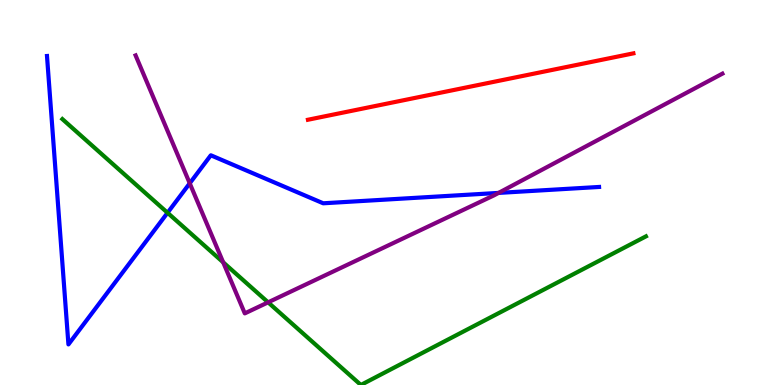[{'lines': ['blue', 'red'], 'intersections': []}, {'lines': ['green', 'red'], 'intersections': []}, {'lines': ['purple', 'red'], 'intersections': []}, {'lines': ['blue', 'green'], 'intersections': [{'x': 2.16, 'y': 4.47}]}, {'lines': ['blue', 'purple'], 'intersections': [{'x': 2.45, 'y': 5.24}, {'x': 6.43, 'y': 4.99}]}, {'lines': ['green', 'purple'], 'intersections': [{'x': 2.88, 'y': 3.19}, {'x': 3.46, 'y': 2.15}]}]